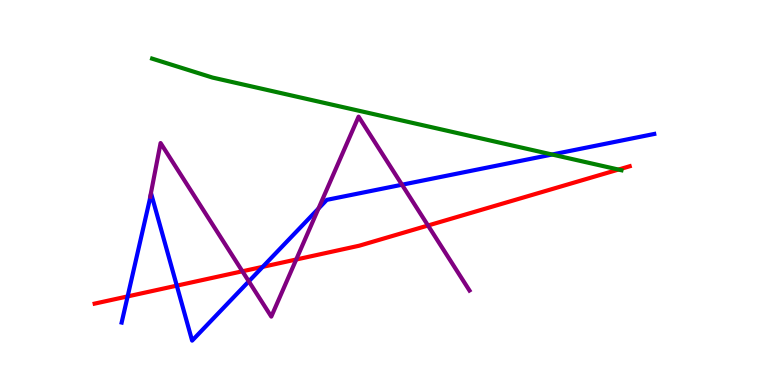[{'lines': ['blue', 'red'], 'intersections': [{'x': 1.65, 'y': 2.3}, {'x': 2.28, 'y': 2.58}, {'x': 3.39, 'y': 3.07}]}, {'lines': ['green', 'red'], 'intersections': [{'x': 7.98, 'y': 5.6}]}, {'lines': ['purple', 'red'], 'intersections': [{'x': 3.13, 'y': 2.95}, {'x': 3.82, 'y': 3.26}, {'x': 5.52, 'y': 4.14}]}, {'lines': ['blue', 'green'], 'intersections': [{'x': 7.12, 'y': 5.99}]}, {'lines': ['blue', 'purple'], 'intersections': [{'x': 3.21, 'y': 2.69}, {'x': 4.11, 'y': 4.58}, {'x': 5.19, 'y': 5.2}]}, {'lines': ['green', 'purple'], 'intersections': []}]